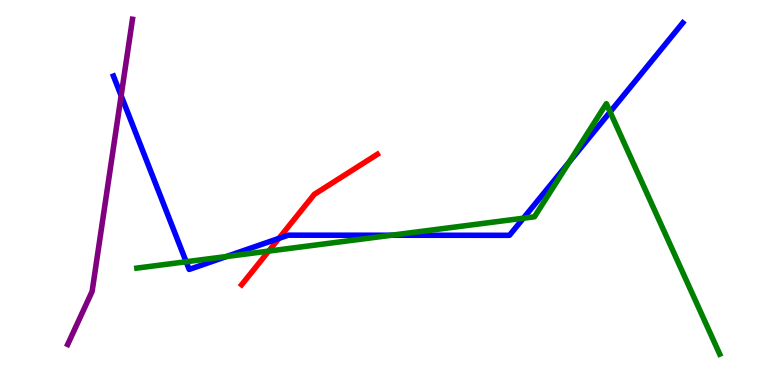[{'lines': ['blue', 'red'], 'intersections': [{'x': 3.6, 'y': 3.81}]}, {'lines': ['green', 'red'], 'intersections': [{'x': 3.47, 'y': 3.48}]}, {'lines': ['purple', 'red'], 'intersections': []}, {'lines': ['blue', 'green'], 'intersections': [{'x': 2.4, 'y': 3.2}, {'x': 2.92, 'y': 3.34}, {'x': 5.05, 'y': 3.89}, {'x': 6.75, 'y': 4.33}, {'x': 7.35, 'y': 5.79}, {'x': 7.87, 'y': 7.09}]}, {'lines': ['blue', 'purple'], 'intersections': [{'x': 1.56, 'y': 7.51}]}, {'lines': ['green', 'purple'], 'intersections': []}]